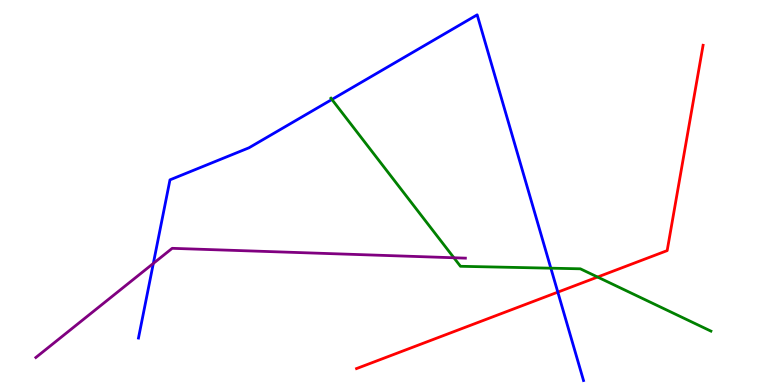[{'lines': ['blue', 'red'], 'intersections': [{'x': 7.2, 'y': 2.41}]}, {'lines': ['green', 'red'], 'intersections': [{'x': 7.71, 'y': 2.8}]}, {'lines': ['purple', 'red'], 'intersections': []}, {'lines': ['blue', 'green'], 'intersections': [{'x': 4.28, 'y': 7.42}, {'x': 7.11, 'y': 3.03}]}, {'lines': ['blue', 'purple'], 'intersections': [{'x': 1.98, 'y': 3.16}]}, {'lines': ['green', 'purple'], 'intersections': [{'x': 5.86, 'y': 3.3}]}]